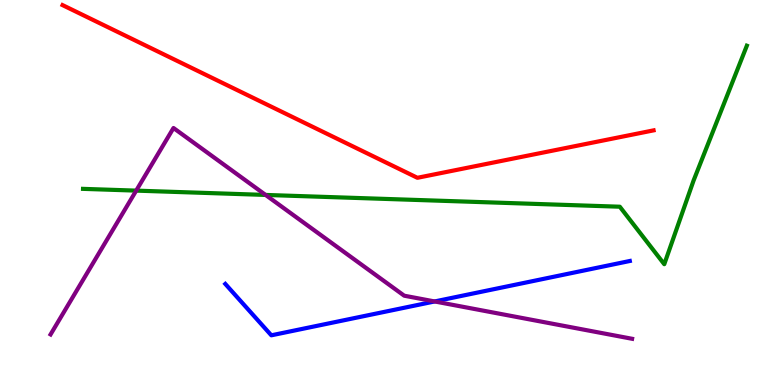[{'lines': ['blue', 'red'], 'intersections': []}, {'lines': ['green', 'red'], 'intersections': []}, {'lines': ['purple', 'red'], 'intersections': []}, {'lines': ['blue', 'green'], 'intersections': []}, {'lines': ['blue', 'purple'], 'intersections': [{'x': 5.61, 'y': 2.17}]}, {'lines': ['green', 'purple'], 'intersections': [{'x': 1.76, 'y': 5.05}, {'x': 3.43, 'y': 4.94}]}]